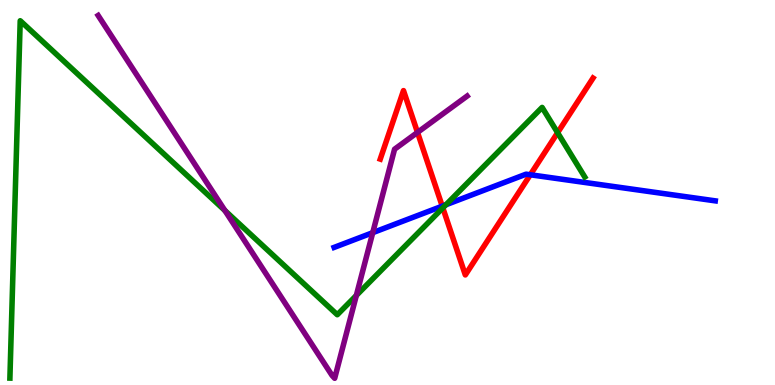[{'lines': ['blue', 'red'], 'intersections': [{'x': 5.71, 'y': 4.65}, {'x': 6.84, 'y': 5.46}]}, {'lines': ['green', 'red'], 'intersections': [{'x': 5.71, 'y': 4.6}, {'x': 7.19, 'y': 6.55}]}, {'lines': ['purple', 'red'], 'intersections': [{'x': 5.39, 'y': 6.56}]}, {'lines': ['blue', 'green'], 'intersections': [{'x': 5.75, 'y': 4.68}]}, {'lines': ['blue', 'purple'], 'intersections': [{'x': 4.81, 'y': 3.96}]}, {'lines': ['green', 'purple'], 'intersections': [{'x': 2.9, 'y': 4.53}, {'x': 4.6, 'y': 2.33}]}]